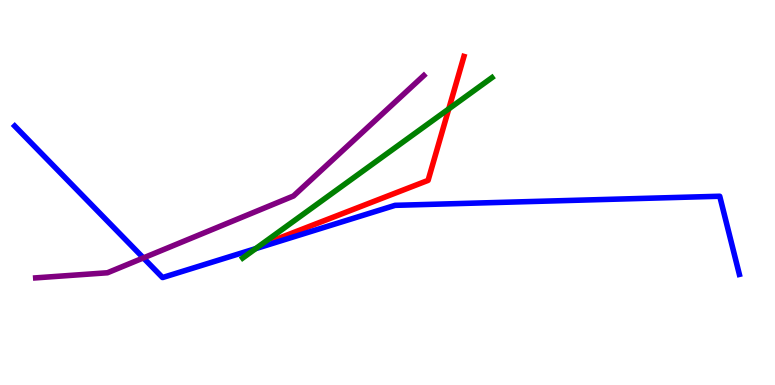[{'lines': ['blue', 'red'], 'intersections': []}, {'lines': ['green', 'red'], 'intersections': [{'x': 5.79, 'y': 7.17}]}, {'lines': ['purple', 'red'], 'intersections': []}, {'lines': ['blue', 'green'], 'intersections': [{'x': 3.3, 'y': 3.54}]}, {'lines': ['blue', 'purple'], 'intersections': [{'x': 1.85, 'y': 3.3}]}, {'lines': ['green', 'purple'], 'intersections': []}]